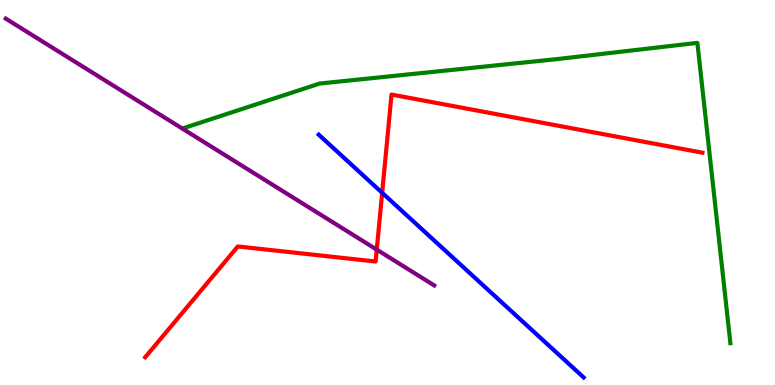[{'lines': ['blue', 'red'], 'intersections': [{'x': 4.93, 'y': 4.99}]}, {'lines': ['green', 'red'], 'intersections': []}, {'lines': ['purple', 'red'], 'intersections': [{'x': 4.86, 'y': 3.52}]}, {'lines': ['blue', 'green'], 'intersections': []}, {'lines': ['blue', 'purple'], 'intersections': []}, {'lines': ['green', 'purple'], 'intersections': []}]